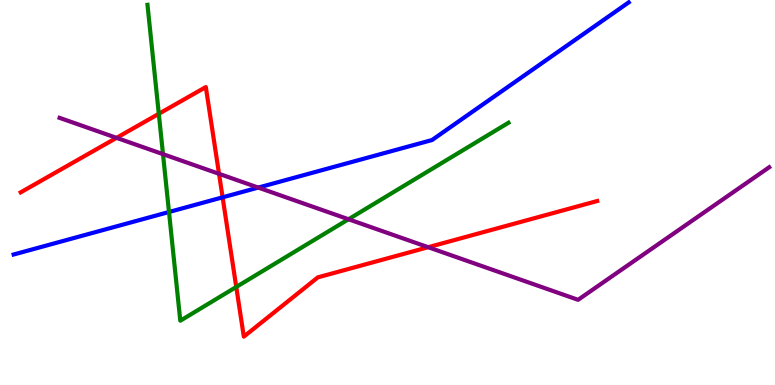[{'lines': ['blue', 'red'], 'intersections': [{'x': 2.87, 'y': 4.87}]}, {'lines': ['green', 'red'], 'intersections': [{'x': 2.05, 'y': 7.04}, {'x': 3.05, 'y': 2.55}]}, {'lines': ['purple', 'red'], 'intersections': [{'x': 1.5, 'y': 6.42}, {'x': 2.83, 'y': 5.49}, {'x': 5.52, 'y': 3.58}]}, {'lines': ['blue', 'green'], 'intersections': [{'x': 2.18, 'y': 4.49}]}, {'lines': ['blue', 'purple'], 'intersections': [{'x': 3.33, 'y': 5.13}]}, {'lines': ['green', 'purple'], 'intersections': [{'x': 2.1, 'y': 6.0}, {'x': 4.5, 'y': 4.31}]}]